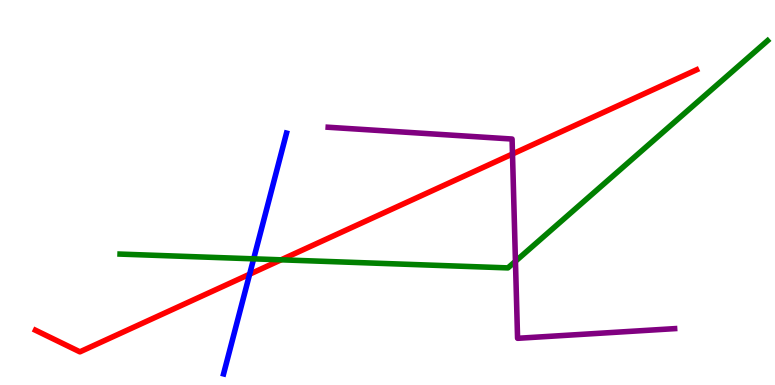[{'lines': ['blue', 'red'], 'intersections': [{'x': 3.22, 'y': 2.88}]}, {'lines': ['green', 'red'], 'intersections': [{'x': 3.63, 'y': 3.25}]}, {'lines': ['purple', 'red'], 'intersections': [{'x': 6.61, 'y': 6.0}]}, {'lines': ['blue', 'green'], 'intersections': [{'x': 3.27, 'y': 3.28}]}, {'lines': ['blue', 'purple'], 'intersections': []}, {'lines': ['green', 'purple'], 'intersections': [{'x': 6.65, 'y': 3.21}]}]